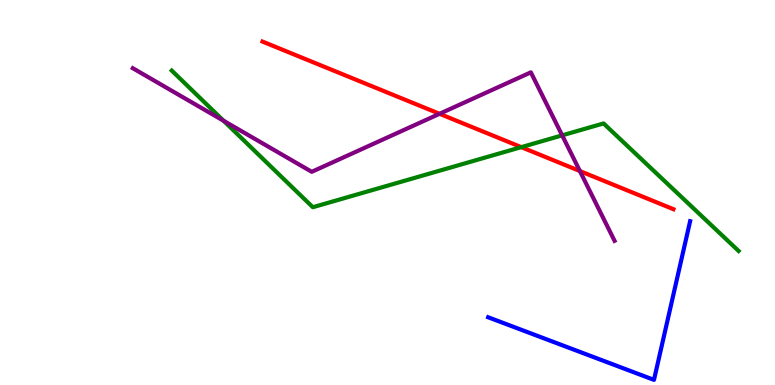[{'lines': ['blue', 'red'], 'intersections': []}, {'lines': ['green', 'red'], 'intersections': [{'x': 6.73, 'y': 6.18}]}, {'lines': ['purple', 'red'], 'intersections': [{'x': 5.67, 'y': 7.04}, {'x': 7.48, 'y': 5.56}]}, {'lines': ['blue', 'green'], 'intersections': []}, {'lines': ['blue', 'purple'], 'intersections': []}, {'lines': ['green', 'purple'], 'intersections': [{'x': 2.88, 'y': 6.86}, {'x': 7.25, 'y': 6.48}]}]